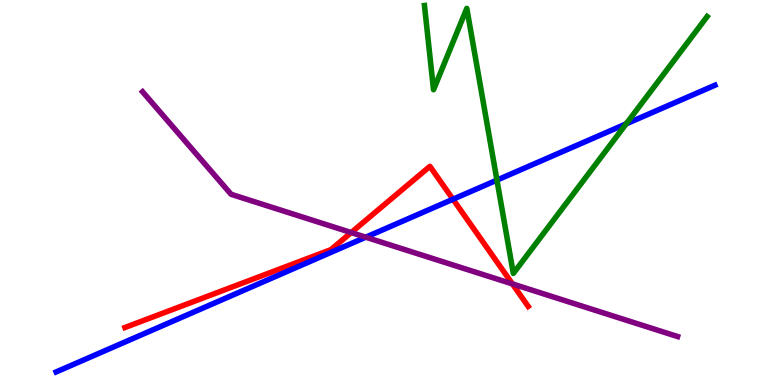[{'lines': ['blue', 'red'], 'intersections': [{'x': 5.84, 'y': 4.83}]}, {'lines': ['green', 'red'], 'intersections': []}, {'lines': ['purple', 'red'], 'intersections': [{'x': 4.53, 'y': 3.96}, {'x': 6.61, 'y': 2.63}]}, {'lines': ['blue', 'green'], 'intersections': [{'x': 6.41, 'y': 5.32}, {'x': 8.08, 'y': 6.78}]}, {'lines': ['blue', 'purple'], 'intersections': [{'x': 4.72, 'y': 3.84}]}, {'lines': ['green', 'purple'], 'intersections': []}]